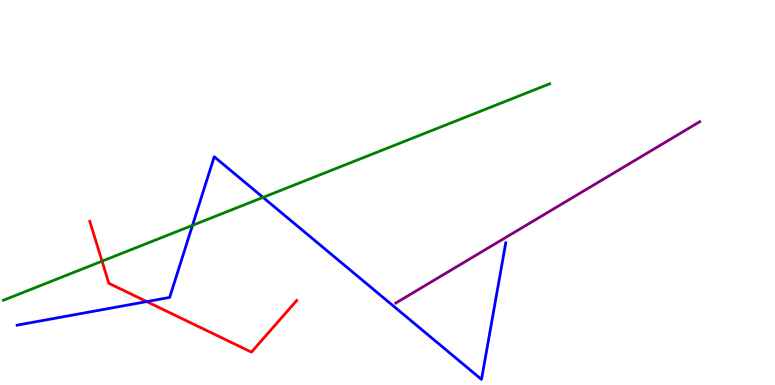[{'lines': ['blue', 'red'], 'intersections': [{'x': 1.89, 'y': 2.17}]}, {'lines': ['green', 'red'], 'intersections': [{'x': 1.32, 'y': 3.22}]}, {'lines': ['purple', 'red'], 'intersections': []}, {'lines': ['blue', 'green'], 'intersections': [{'x': 2.48, 'y': 4.15}, {'x': 3.39, 'y': 4.87}]}, {'lines': ['blue', 'purple'], 'intersections': []}, {'lines': ['green', 'purple'], 'intersections': []}]